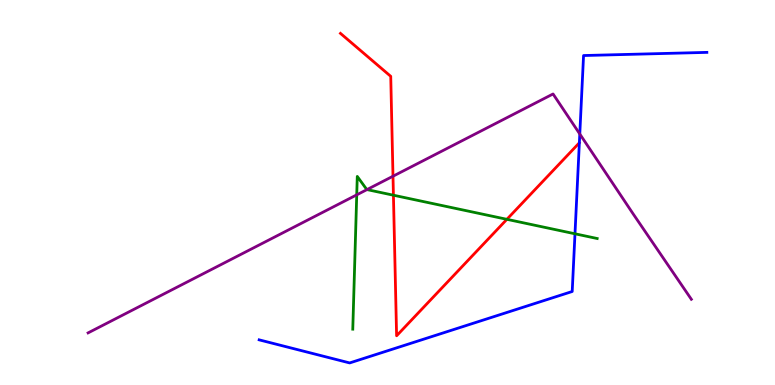[{'lines': ['blue', 'red'], 'intersections': []}, {'lines': ['green', 'red'], 'intersections': [{'x': 5.08, 'y': 4.93}, {'x': 6.54, 'y': 4.3}]}, {'lines': ['purple', 'red'], 'intersections': [{'x': 5.07, 'y': 5.42}]}, {'lines': ['blue', 'green'], 'intersections': [{'x': 7.42, 'y': 3.93}]}, {'lines': ['blue', 'purple'], 'intersections': [{'x': 7.48, 'y': 6.52}]}, {'lines': ['green', 'purple'], 'intersections': [{'x': 4.6, 'y': 4.94}, {'x': 4.74, 'y': 5.08}]}]